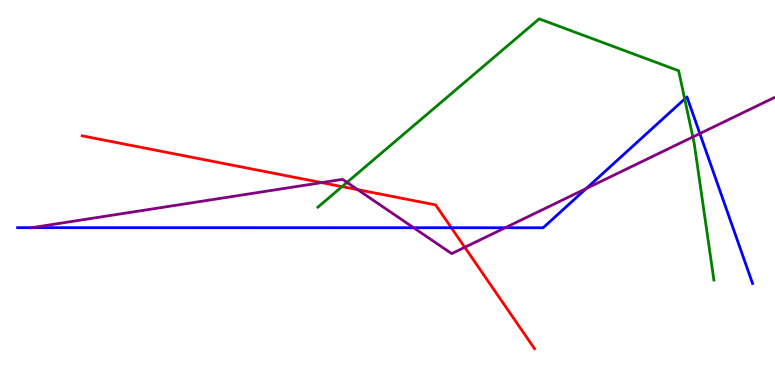[{'lines': ['blue', 'red'], 'intersections': [{'x': 5.82, 'y': 4.08}]}, {'lines': ['green', 'red'], 'intersections': [{'x': 4.41, 'y': 5.15}]}, {'lines': ['purple', 'red'], 'intersections': [{'x': 4.15, 'y': 5.26}, {'x': 4.62, 'y': 5.07}, {'x': 6.0, 'y': 3.58}]}, {'lines': ['blue', 'green'], 'intersections': [{'x': 8.83, 'y': 7.43}]}, {'lines': ['blue', 'purple'], 'intersections': [{'x': 0.413, 'y': 4.09}, {'x': 5.34, 'y': 4.08}, {'x': 6.52, 'y': 4.08}, {'x': 7.56, 'y': 5.1}, {'x': 9.03, 'y': 6.53}]}, {'lines': ['green', 'purple'], 'intersections': [{'x': 4.48, 'y': 5.26}, {'x': 8.94, 'y': 6.44}]}]